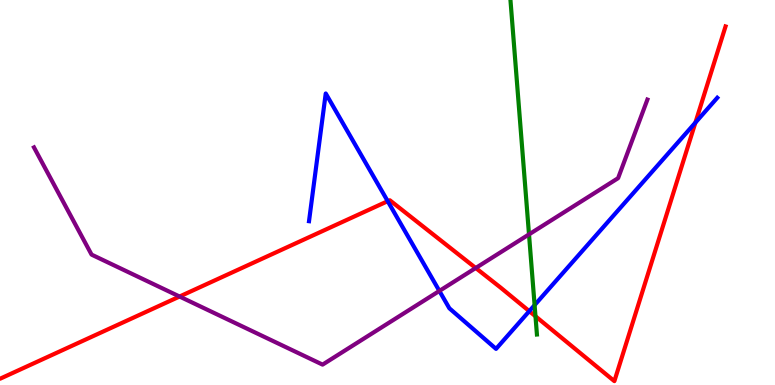[{'lines': ['blue', 'red'], 'intersections': [{'x': 5.0, 'y': 4.77}, {'x': 6.83, 'y': 1.92}, {'x': 8.97, 'y': 6.82}]}, {'lines': ['green', 'red'], 'intersections': [{'x': 6.91, 'y': 1.79}]}, {'lines': ['purple', 'red'], 'intersections': [{'x': 2.32, 'y': 2.3}, {'x': 6.14, 'y': 3.04}]}, {'lines': ['blue', 'green'], 'intersections': [{'x': 6.9, 'y': 2.07}]}, {'lines': ['blue', 'purple'], 'intersections': [{'x': 5.67, 'y': 2.44}]}, {'lines': ['green', 'purple'], 'intersections': [{'x': 6.83, 'y': 3.91}]}]